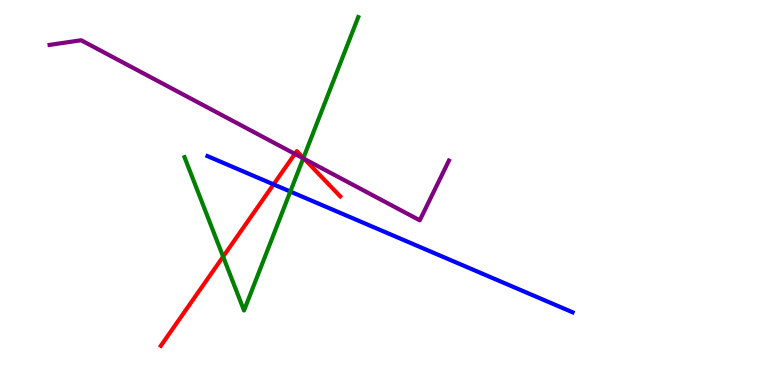[{'lines': ['blue', 'red'], 'intersections': [{'x': 3.53, 'y': 5.21}]}, {'lines': ['green', 'red'], 'intersections': [{'x': 2.88, 'y': 3.33}, {'x': 3.91, 'y': 5.9}]}, {'lines': ['purple', 'red'], 'intersections': [{'x': 3.8, 'y': 6.0}, {'x': 3.93, 'y': 5.87}]}, {'lines': ['blue', 'green'], 'intersections': [{'x': 3.75, 'y': 5.02}]}, {'lines': ['blue', 'purple'], 'intersections': []}, {'lines': ['green', 'purple'], 'intersections': [{'x': 3.91, 'y': 5.89}]}]